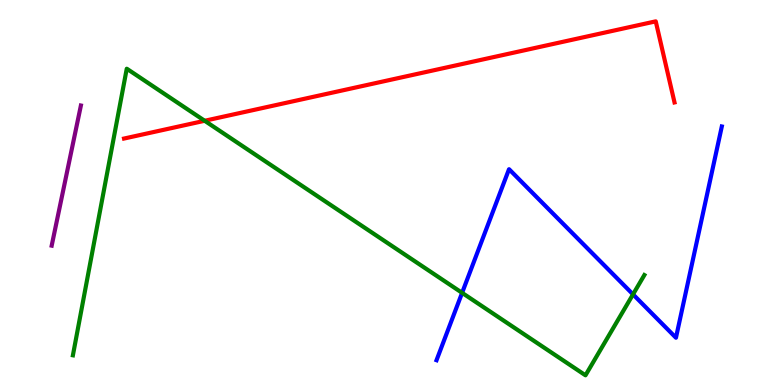[{'lines': ['blue', 'red'], 'intersections': []}, {'lines': ['green', 'red'], 'intersections': [{'x': 2.64, 'y': 6.86}]}, {'lines': ['purple', 'red'], 'intersections': []}, {'lines': ['blue', 'green'], 'intersections': [{'x': 5.96, 'y': 2.39}, {'x': 8.17, 'y': 2.35}]}, {'lines': ['blue', 'purple'], 'intersections': []}, {'lines': ['green', 'purple'], 'intersections': []}]